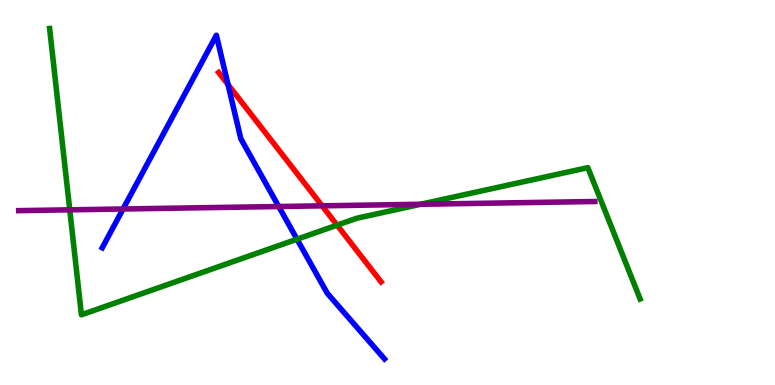[{'lines': ['blue', 'red'], 'intersections': [{'x': 2.94, 'y': 7.8}]}, {'lines': ['green', 'red'], 'intersections': [{'x': 4.35, 'y': 4.15}]}, {'lines': ['purple', 'red'], 'intersections': [{'x': 4.16, 'y': 4.65}]}, {'lines': ['blue', 'green'], 'intersections': [{'x': 3.83, 'y': 3.79}]}, {'lines': ['blue', 'purple'], 'intersections': [{'x': 1.59, 'y': 4.57}, {'x': 3.6, 'y': 4.64}]}, {'lines': ['green', 'purple'], 'intersections': [{'x': 0.9, 'y': 4.55}, {'x': 5.43, 'y': 4.69}]}]